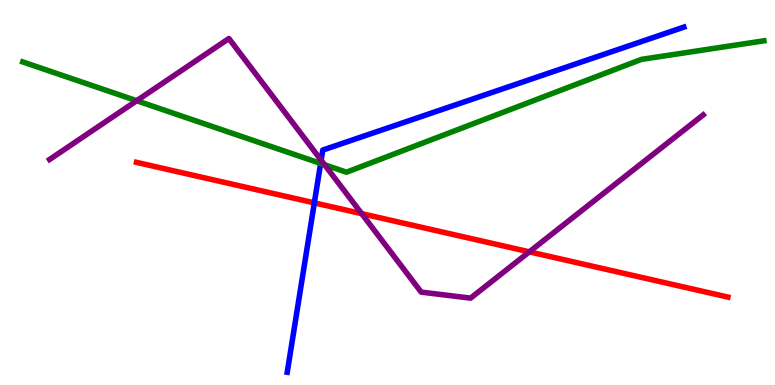[{'lines': ['blue', 'red'], 'intersections': [{'x': 4.06, 'y': 4.73}]}, {'lines': ['green', 'red'], 'intersections': []}, {'lines': ['purple', 'red'], 'intersections': [{'x': 4.67, 'y': 4.45}, {'x': 6.83, 'y': 3.46}]}, {'lines': ['blue', 'green'], 'intersections': [{'x': 4.14, 'y': 5.76}]}, {'lines': ['blue', 'purple'], 'intersections': [{'x': 4.14, 'y': 5.84}]}, {'lines': ['green', 'purple'], 'intersections': [{'x': 1.76, 'y': 7.38}, {'x': 4.19, 'y': 5.72}]}]